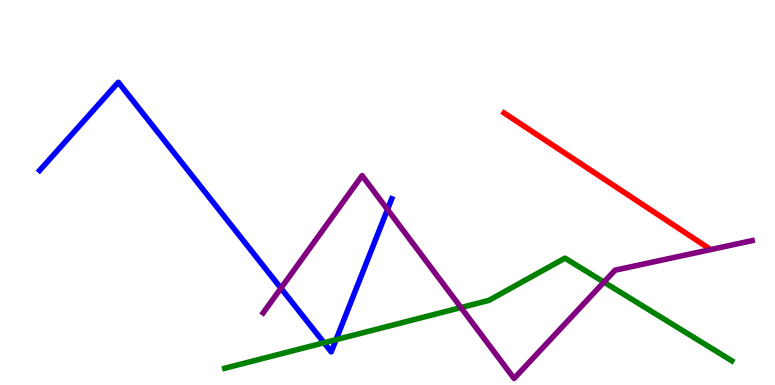[{'lines': ['blue', 'red'], 'intersections': []}, {'lines': ['green', 'red'], 'intersections': []}, {'lines': ['purple', 'red'], 'intersections': []}, {'lines': ['blue', 'green'], 'intersections': [{'x': 4.18, 'y': 1.1}, {'x': 4.34, 'y': 1.18}]}, {'lines': ['blue', 'purple'], 'intersections': [{'x': 3.63, 'y': 2.51}, {'x': 5.0, 'y': 4.56}]}, {'lines': ['green', 'purple'], 'intersections': [{'x': 5.95, 'y': 2.01}, {'x': 7.79, 'y': 2.67}]}]